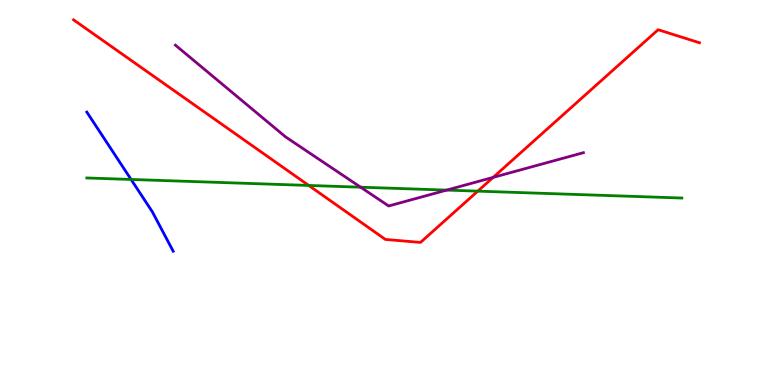[{'lines': ['blue', 'red'], 'intersections': []}, {'lines': ['green', 'red'], 'intersections': [{'x': 3.98, 'y': 5.18}, {'x': 6.16, 'y': 5.04}]}, {'lines': ['purple', 'red'], 'intersections': [{'x': 6.36, 'y': 5.39}]}, {'lines': ['blue', 'green'], 'intersections': [{'x': 1.69, 'y': 5.34}]}, {'lines': ['blue', 'purple'], 'intersections': []}, {'lines': ['green', 'purple'], 'intersections': [{'x': 4.65, 'y': 5.14}, {'x': 5.76, 'y': 5.06}]}]